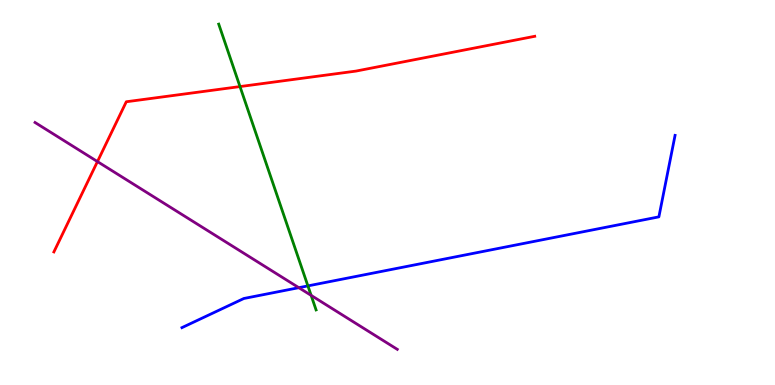[{'lines': ['blue', 'red'], 'intersections': []}, {'lines': ['green', 'red'], 'intersections': [{'x': 3.1, 'y': 7.75}]}, {'lines': ['purple', 'red'], 'intersections': [{'x': 1.26, 'y': 5.8}]}, {'lines': ['blue', 'green'], 'intersections': [{'x': 3.97, 'y': 2.57}]}, {'lines': ['blue', 'purple'], 'intersections': [{'x': 3.86, 'y': 2.53}]}, {'lines': ['green', 'purple'], 'intersections': [{'x': 4.01, 'y': 2.33}]}]